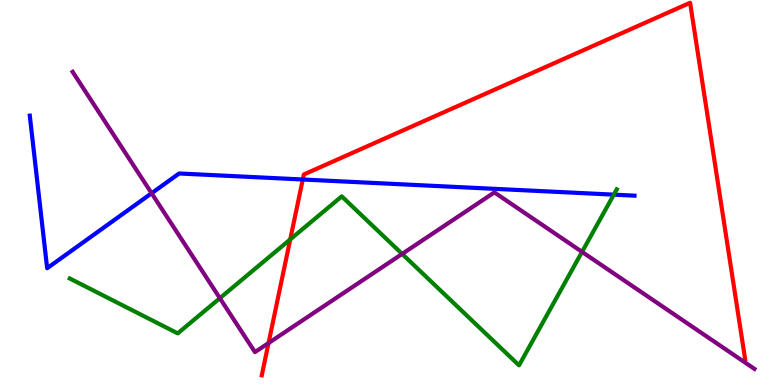[{'lines': ['blue', 'red'], 'intersections': [{'x': 3.91, 'y': 5.34}]}, {'lines': ['green', 'red'], 'intersections': [{'x': 3.74, 'y': 3.78}]}, {'lines': ['purple', 'red'], 'intersections': [{'x': 3.46, 'y': 1.09}]}, {'lines': ['blue', 'green'], 'intersections': [{'x': 7.92, 'y': 4.94}]}, {'lines': ['blue', 'purple'], 'intersections': [{'x': 1.96, 'y': 4.98}]}, {'lines': ['green', 'purple'], 'intersections': [{'x': 2.84, 'y': 2.26}, {'x': 5.19, 'y': 3.4}, {'x': 7.51, 'y': 3.46}]}]